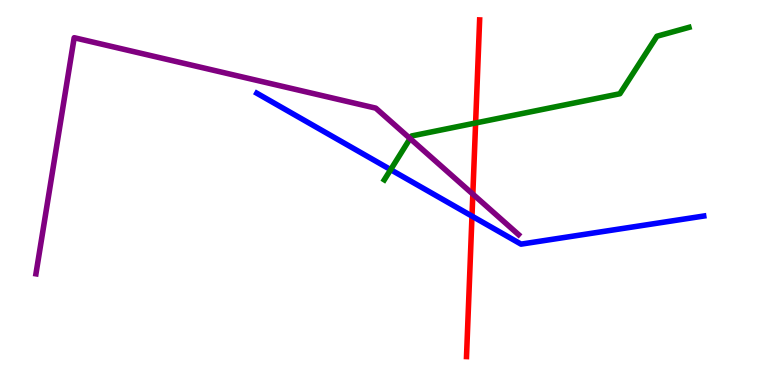[{'lines': ['blue', 'red'], 'intersections': [{'x': 6.09, 'y': 4.39}]}, {'lines': ['green', 'red'], 'intersections': [{'x': 6.14, 'y': 6.81}]}, {'lines': ['purple', 'red'], 'intersections': [{'x': 6.1, 'y': 4.96}]}, {'lines': ['blue', 'green'], 'intersections': [{'x': 5.04, 'y': 5.59}]}, {'lines': ['blue', 'purple'], 'intersections': []}, {'lines': ['green', 'purple'], 'intersections': [{'x': 5.29, 'y': 6.4}]}]